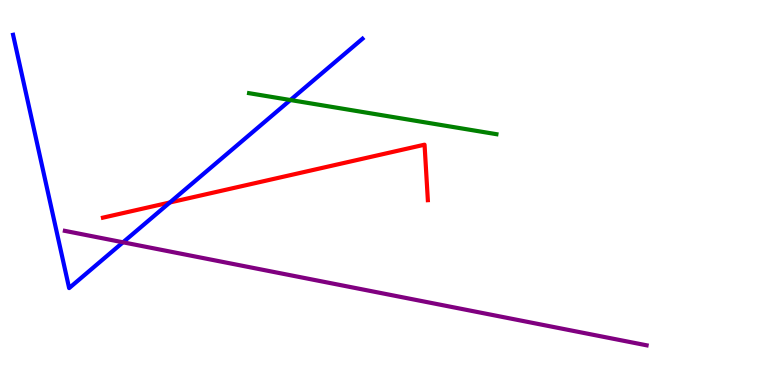[{'lines': ['blue', 'red'], 'intersections': [{'x': 2.19, 'y': 4.74}]}, {'lines': ['green', 'red'], 'intersections': []}, {'lines': ['purple', 'red'], 'intersections': []}, {'lines': ['blue', 'green'], 'intersections': [{'x': 3.75, 'y': 7.4}]}, {'lines': ['blue', 'purple'], 'intersections': [{'x': 1.59, 'y': 3.71}]}, {'lines': ['green', 'purple'], 'intersections': []}]